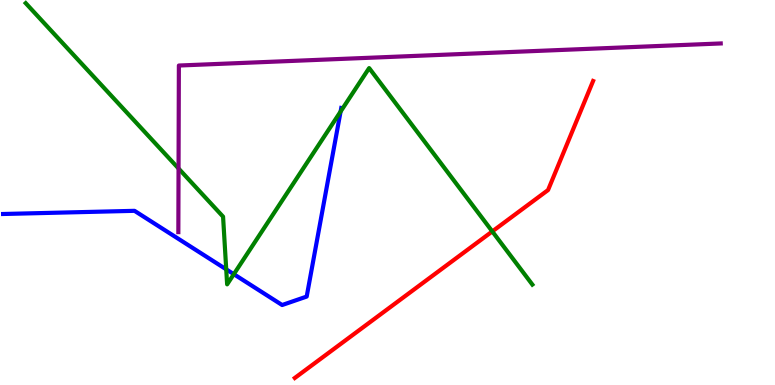[{'lines': ['blue', 'red'], 'intersections': []}, {'lines': ['green', 'red'], 'intersections': [{'x': 6.35, 'y': 3.99}]}, {'lines': ['purple', 'red'], 'intersections': []}, {'lines': ['blue', 'green'], 'intersections': [{'x': 2.92, 'y': 3.0}, {'x': 3.02, 'y': 2.88}, {'x': 4.39, 'y': 7.1}]}, {'lines': ['blue', 'purple'], 'intersections': []}, {'lines': ['green', 'purple'], 'intersections': [{'x': 2.3, 'y': 5.62}]}]